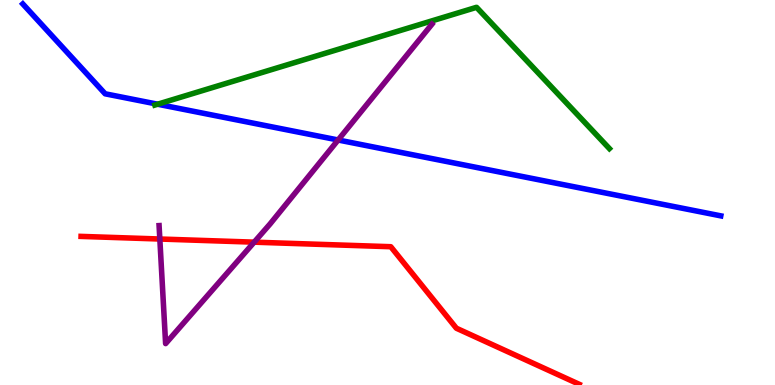[{'lines': ['blue', 'red'], 'intersections': []}, {'lines': ['green', 'red'], 'intersections': []}, {'lines': ['purple', 'red'], 'intersections': [{'x': 2.06, 'y': 3.79}, {'x': 3.28, 'y': 3.71}]}, {'lines': ['blue', 'green'], 'intersections': [{'x': 2.03, 'y': 7.29}]}, {'lines': ['blue', 'purple'], 'intersections': [{'x': 4.36, 'y': 6.36}]}, {'lines': ['green', 'purple'], 'intersections': []}]